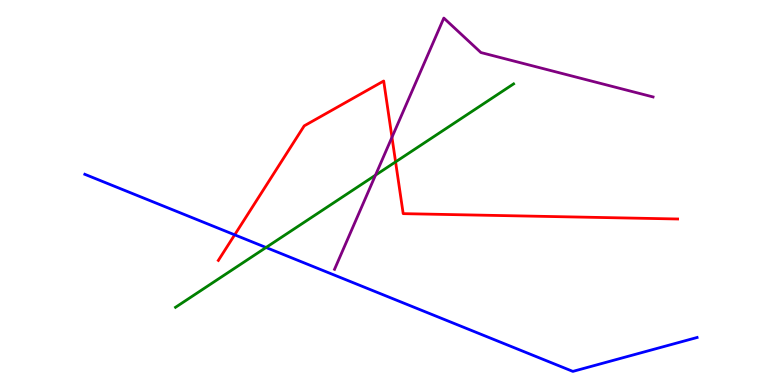[{'lines': ['blue', 'red'], 'intersections': [{'x': 3.03, 'y': 3.9}]}, {'lines': ['green', 'red'], 'intersections': [{'x': 5.1, 'y': 5.8}]}, {'lines': ['purple', 'red'], 'intersections': [{'x': 5.06, 'y': 6.43}]}, {'lines': ['blue', 'green'], 'intersections': [{'x': 3.43, 'y': 3.57}]}, {'lines': ['blue', 'purple'], 'intersections': []}, {'lines': ['green', 'purple'], 'intersections': [{'x': 4.84, 'y': 5.45}]}]